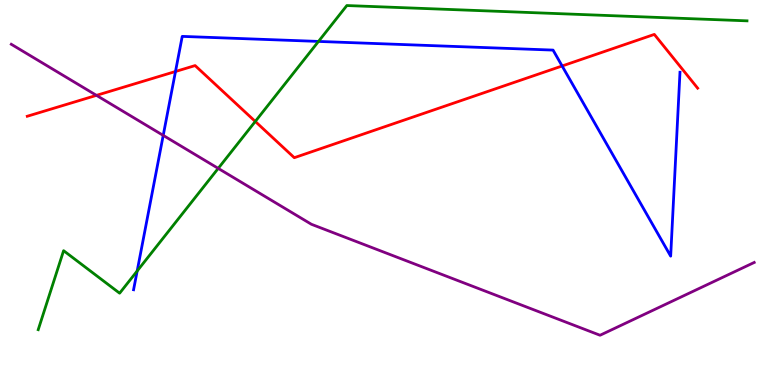[{'lines': ['blue', 'red'], 'intersections': [{'x': 2.26, 'y': 8.14}, {'x': 7.25, 'y': 8.29}]}, {'lines': ['green', 'red'], 'intersections': [{'x': 3.29, 'y': 6.85}]}, {'lines': ['purple', 'red'], 'intersections': [{'x': 1.24, 'y': 7.52}]}, {'lines': ['blue', 'green'], 'intersections': [{'x': 1.77, 'y': 2.96}, {'x': 4.11, 'y': 8.92}]}, {'lines': ['blue', 'purple'], 'intersections': [{'x': 2.11, 'y': 6.48}]}, {'lines': ['green', 'purple'], 'intersections': [{'x': 2.82, 'y': 5.63}]}]